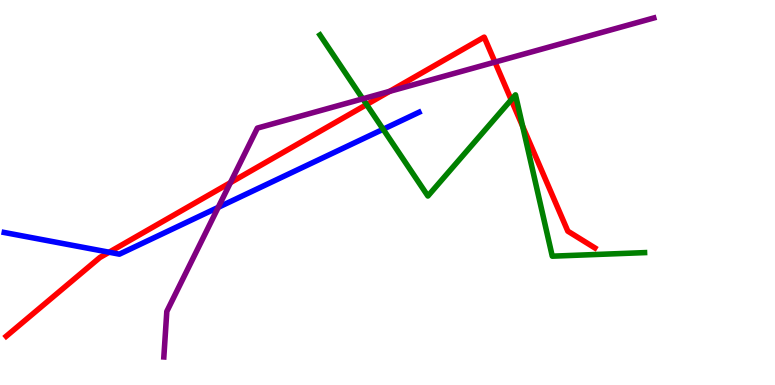[{'lines': ['blue', 'red'], 'intersections': [{'x': 1.41, 'y': 3.45}]}, {'lines': ['green', 'red'], 'intersections': [{'x': 4.73, 'y': 7.28}, {'x': 6.6, 'y': 7.41}, {'x': 6.74, 'y': 6.72}]}, {'lines': ['purple', 'red'], 'intersections': [{'x': 2.97, 'y': 5.26}, {'x': 5.03, 'y': 7.63}, {'x': 6.39, 'y': 8.39}]}, {'lines': ['blue', 'green'], 'intersections': [{'x': 4.94, 'y': 6.64}]}, {'lines': ['blue', 'purple'], 'intersections': [{'x': 2.82, 'y': 4.61}]}, {'lines': ['green', 'purple'], 'intersections': [{'x': 4.68, 'y': 7.43}]}]